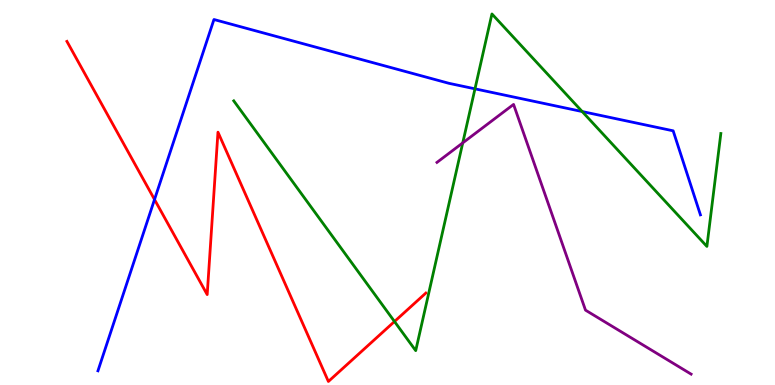[{'lines': ['blue', 'red'], 'intersections': [{'x': 1.99, 'y': 4.82}]}, {'lines': ['green', 'red'], 'intersections': [{'x': 5.09, 'y': 1.65}]}, {'lines': ['purple', 'red'], 'intersections': []}, {'lines': ['blue', 'green'], 'intersections': [{'x': 6.13, 'y': 7.69}, {'x': 7.51, 'y': 7.1}]}, {'lines': ['blue', 'purple'], 'intersections': []}, {'lines': ['green', 'purple'], 'intersections': [{'x': 5.97, 'y': 6.29}]}]